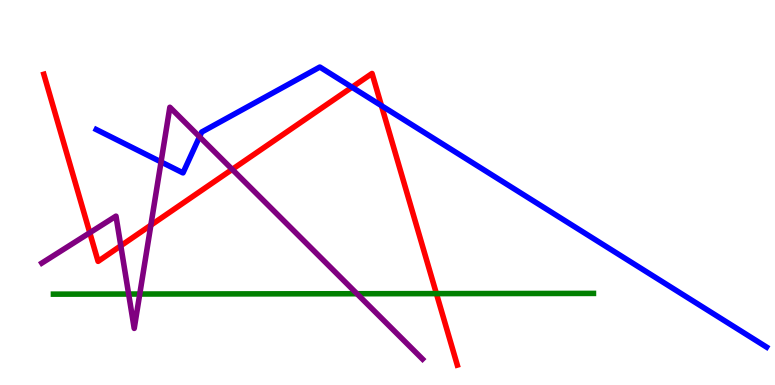[{'lines': ['blue', 'red'], 'intersections': [{'x': 4.54, 'y': 7.73}, {'x': 4.92, 'y': 7.26}]}, {'lines': ['green', 'red'], 'intersections': [{'x': 5.63, 'y': 2.37}]}, {'lines': ['purple', 'red'], 'intersections': [{'x': 1.16, 'y': 3.96}, {'x': 1.56, 'y': 3.62}, {'x': 1.95, 'y': 4.15}, {'x': 3.0, 'y': 5.6}]}, {'lines': ['blue', 'green'], 'intersections': []}, {'lines': ['blue', 'purple'], 'intersections': [{'x': 2.08, 'y': 5.79}, {'x': 2.57, 'y': 6.45}]}, {'lines': ['green', 'purple'], 'intersections': [{'x': 1.66, 'y': 2.36}, {'x': 1.8, 'y': 2.36}, {'x': 4.61, 'y': 2.37}]}]